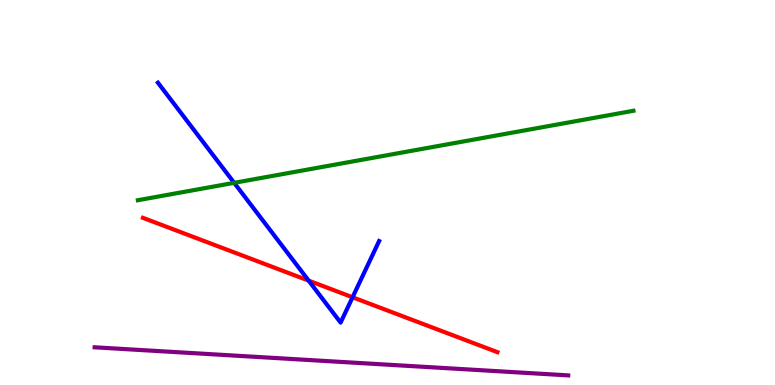[{'lines': ['blue', 'red'], 'intersections': [{'x': 3.98, 'y': 2.71}, {'x': 4.55, 'y': 2.28}]}, {'lines': ['green', 'red'], 'intersections': []}, {'lines': ['purple', 'red'], 'intersections': []}, {'lines': ['blue', 'green'], 'intersections': [{'x': 3.02, 'y': 5.25}]}, {'lines': ['blue', 'purple'], 'intersections': []}, {'lines': ['green', 'purple'], 'intersections': []}]